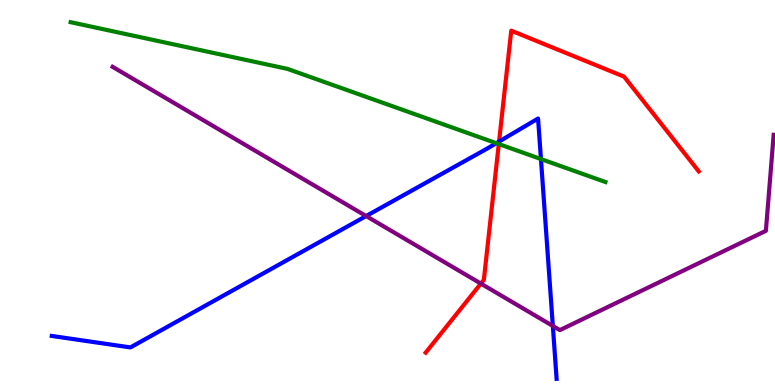[{'lines': ['blue', 'red'], 'intersections': [{'x': 6.44, 'y': 6.32}]}, {'lines': ['green', 'red'], 'intersections': [{'x': 6.44, 'y': 6.26}]}, {'lines': ['purple', 'red'], 'intersections': [{'x': 6.2, 'y': 2.63}]}, {'lines': ['blue', 'green'], 'intersections': [{'x': 6.4, 'y': 6.28}, {'x': 6.98, 'y': 5.87}]}, {'lines': ['blue', 'purple'], 'intersections': [{'x': 4.72, 'y': 4.39}, {'x': 7.13, 'y': 1.53}]}, {'lines': ['green', 'purple'], 'intersections': []}]